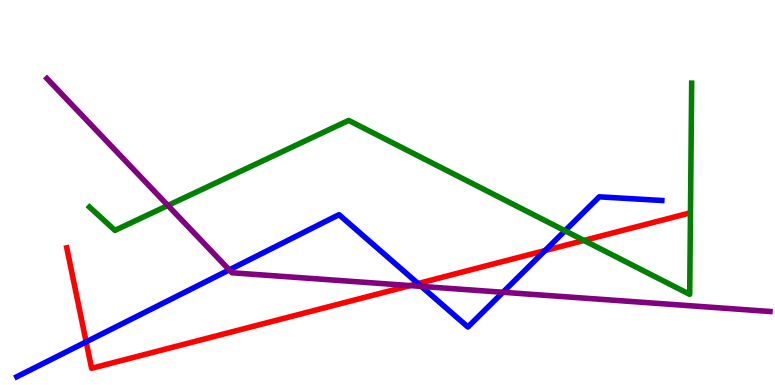[{'lines': ['blue', 'red'], 'intersections': [{'x': 1.11, 'y': 1.12}, {'x': 5.39, 'y': 2.64}, {'x': 7.03, 'y': 3.49}]}, {'lines': ['green', 'red'], 'intersections': [{'x': 7.54, 'y': 3.75}]}, {'lines': ['purple', 'red'], 'intersections': [{'x': 5.29, 'y': 2.58}]}, {'lines': ['blue', 'green'], 'intersections': [{'x': 7.29, 'y': 4.01}]}, {'lines': ['blue', 'purple'], 'intersections': [{'x': 2.96, 'y': 2.99}, {'x': 5.44, 'y': 2.56}, {'x': 6.49, 'y': 2.41}]}, {'lines': ['green', 'purple'], 'intersections': [{'x': 2.17, 'y': 4.66}]}]